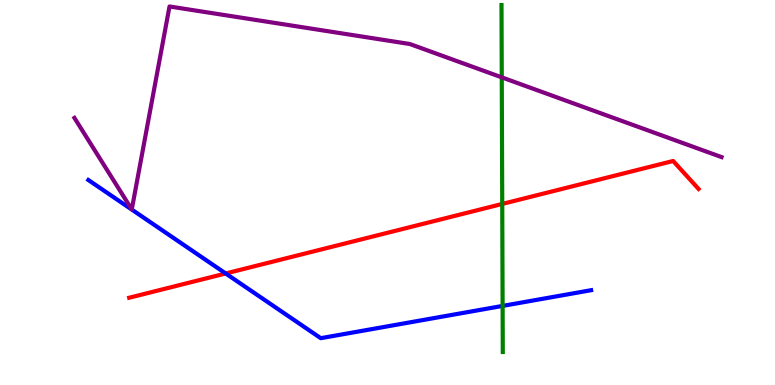[{'lines': ['blue', 'red'], 'intersections': [{'x': 2.91, 'y': 2.9}]}, {'lines': ['green', 'red'], 'intersections': [{'x': 6.48, 'y': 4.7}]}, {'lines': ['purple', 'red'], 'intersections': []}, {'lines': ['blue', 'green'], 'intersections': [{'x': 6.49, 'y': 2.05}]}, {'lines': ['blue', 'purple'], 'intersections': []}, {'lines': ['green', 'purple'], 'intersections': [{'x': 6.47, 'y': 7.99}]}]